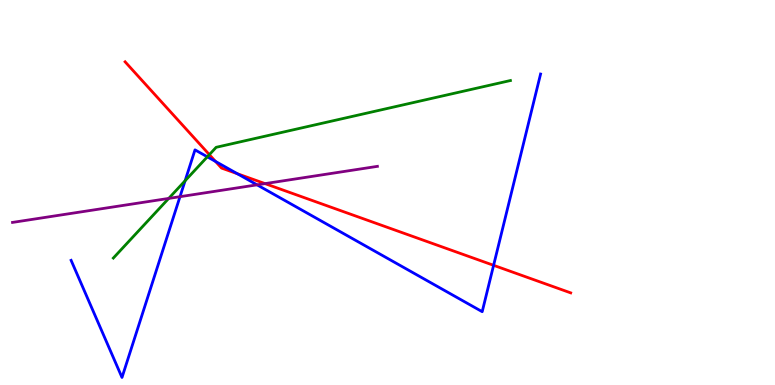[{'lines': ['blue', 'red'], 'intersections': [{'x': 2.78, 'y': 5.81}, {'x': 3.06, 'y': 5.49}, {'x': 6.37, 'y': 3.11}]}, {'lines': ['green', 'red'], 'intersections': [{'x': 2.7, 'y': 5.98}]}, {'lines': ['purple', 'red'], 'intersections': [{'x': 3.42, 'y': 5.23}]}, {'lines': ['blue', 'green'], 'intersections': [{'x': 2.39, 'y': 5.3}, {'x': 2.68, 'y': 5.93}]}, {'lines': ['blue', 'purple'], 'intersections': [{'x': 2.32, 'y': 4.89}, {'x': 3.32, 'y': 5.2}]}, {'lines': ['green', 'purple'], 'intersections': [{'x': 2.18, 'y': 4.85}]}]